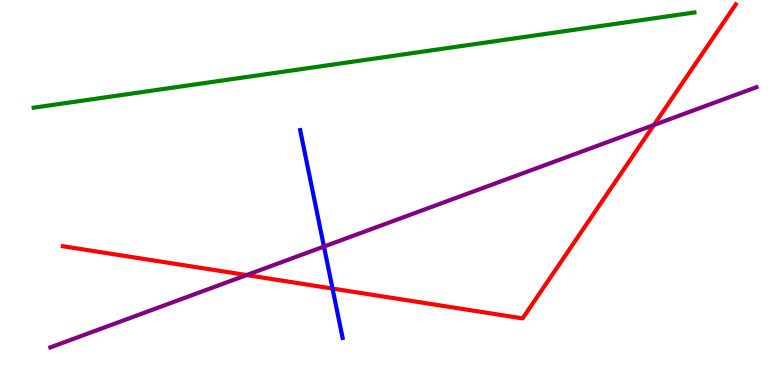[{'lines': ['blue', 'red'], 'intersections': [{'x': 4.29, 'y': 2.51}]}, {'lines': ['green', 'red'], 'intersections': []}, {'lines': ['purple', 'red'], 'intersections': [{'x': 3.18, 'y': 2.86}, {'x': 8.44, 'y': 6.75}]}, {'lines': ['blue', 'green'], 'intersections': []}, {'lines': ['blue', 'purple'], 'intersections': [{'x': 4.18, 'y': 3.6}]}, {'lines': ['green', 'purple'], 'intersections': []}]